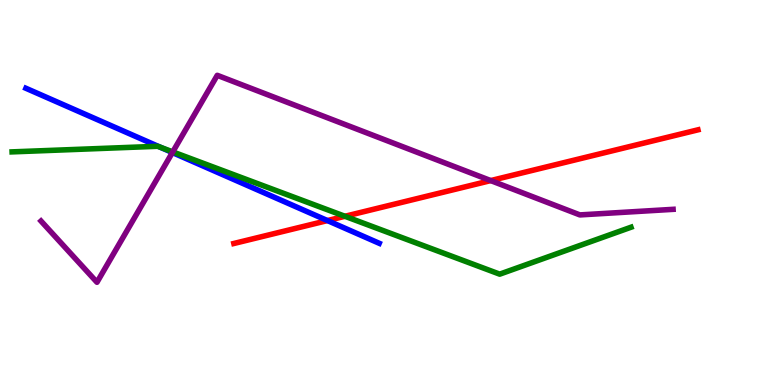[{'lines': ['blue', 'red'], 'intersections': [{'x': 4.23, 'y': 4.27}]}, {'lines': ['green', 'red'], 'intersections': [{'x': 4.45, 'y': 4.38}]}, {'lines': ['purple', 'red'], 'intersections': [{'x': 6.33, 'y': 5.31}]}, {'lines': ['blue', 'green'], 'intersections': [{'x': 2.07, 'y': 6.18}]}, {'lines': ['blue', 'purple'], 'intersections': [{'x': 2.22, 'y': 6.04}]}, {'lines': ['green', 'purple'], 'intersections': [{'x': 2.23, 'y': 6.05}]}]